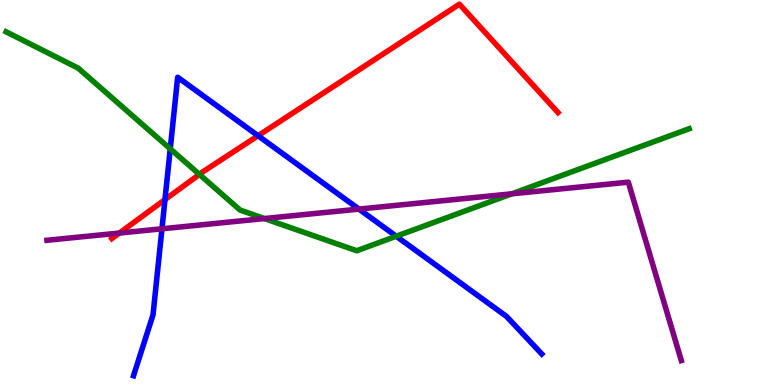[{'lines': ['blue', 'red'], 'intersections': [{'x': 2.13, 'y': 4.82}, {'x': 3.33, 'y': 6.47}]}, {'lines': ['green', 'red'], 'intersections': [{'x': 2.57, 'y': 5.47}]}, {'lines': ['purple', 'red'], 'intersections': [{'x': 1.54, 'y': 3.95}]}, {'lines': ['blue', 'green'], 'intersections': [{'x': 2.2, 'y': 6.13}, {'x': 5.11, 'y': 3.86}]}, {'lines': ['blue', 'purple'], 'intersections': [{'x': 2.09, 'y': 4.06}, {'x': 4.63, 'y': 4.57}]}, {'lines': ['green', 'purple'], 'intersections': [{'x': 3.41, 'y': 4.32}, {'x': 6.6, 'y': 4.97}]}]